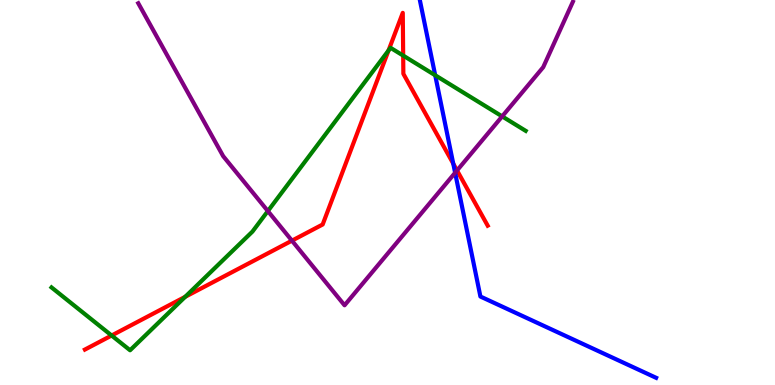[{'lines': ['blue', 'red'], 'intersections': [{'x': 5.85, 'y': 5.75}]}, {'lines': ['green', 'red'], 'intersections': [{'x': 1.44, 'y': 1.29}, {'x': 2.39, 'y': 2.29}, {'x': 5.01, 'y': 8.69}, {'x': 5.2, 'y': 8.56}]}, {'lines': ['purple', 'red'], 'intersections': [{'x': 3.77, 'y': 3.75}, {'x': 5.9, 'y': 5.57}]}, {'lines': ['blue', 'green'], 'intersections': [{'x': 5.62, 'y': 8.05}]}, {'lines': ['blue', 'purple'], 'intersections': [{'x': 5.87, 'y': 5.51}]}, {'lines': ['green', 'purple'], 'intersections': [{'x': 3.46, 'y': 4.52}, {'x': 6.48, 'y': 6.98}]}]